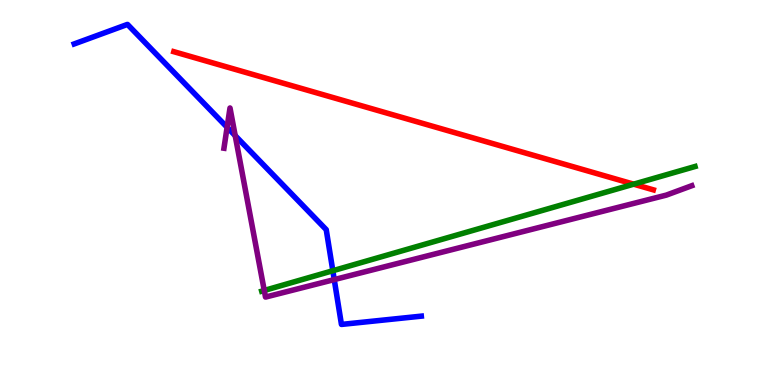[{'lines': ['blue', 'red'], 'intersections': []}, {'lines': ['green', 'red'], 'intersections': [{'x': 8.18, 'y': 5.22}]}, {'lines': ['purple', 'red'], 'intersections': []}, {'lines': ['blue', 'green'], 'intersections': [{'x': 4.29, 'y': 2.97}]}, {'lines': ['blue', 'purple'], 'intersections': [{'x': 2.93, 'y': 6.69}, {'x': 3.03, 'y': 6.48}, {'x': 4.31, 'y': 2.74}]}, {'lines': ['green', 'purple'], 'intersections': [{'x': 3.41, 'y': 2.46}]}]